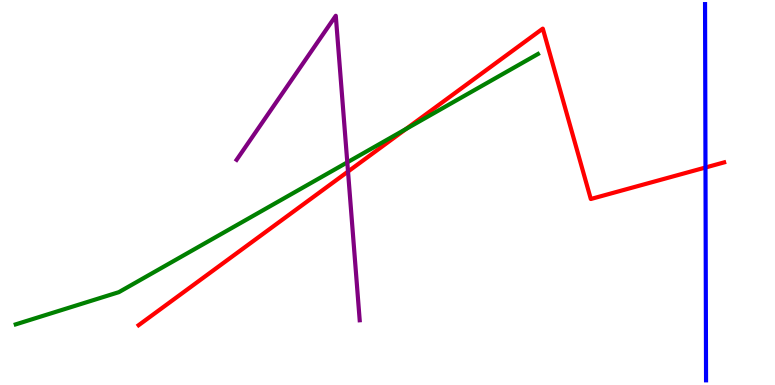[{'lines': ['blue', 'red'], 'intersections': [{'x': 9.1, 'y': 5.65}]}, {'lines': ['green', 'red'], 'intersections': [{'x': 5.24, 'y': 6.65}]}, {'lines': ['purple', 'red'], 'intersections': [{'x': 4.49, 'y': 5.54}]}, {'lines': ['blue', 'green'], 'intersections': []}, {'lines': ['blue', 'purple'], 'intersections': []}, {'lines': ['green', 'purple'], 'intersections': [{'x': 4.48, 'y': 5.78}]}]